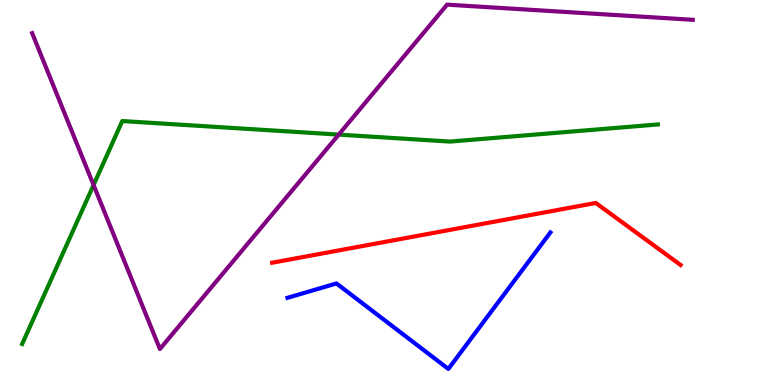[{'lines': ['blue', 'red'], 'intersections': []}, {'lines': ['green', 'red'], 'intersections': []}, {'lines': ['purple', 'red'], 'intersections': []}, {'lines': ['blue', 'green'], 'intersections': []}, {'lines': ['blue', 'purple'], 'intersections': []}, {'lines': ['green', 'purple'], 'intersections': [{'x': 1.21, 'y': 5.19}, {'x': 4.37, 'y': 6.5}]}]